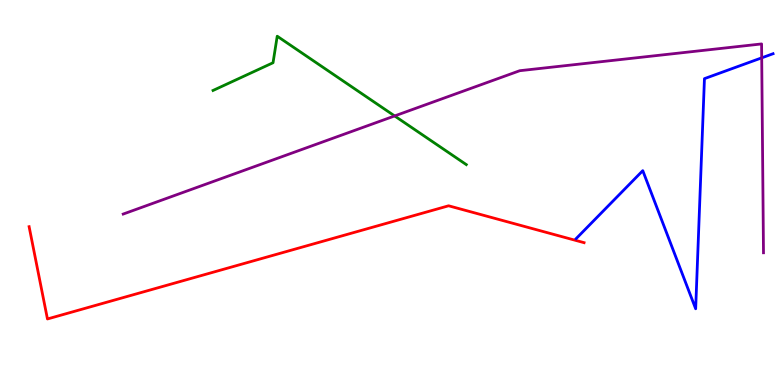[{'lines': ['blue', 'red'], 'intersections': []}, {'lines': ['green', 'red'], 'intersections': []}, {'lines': ['purple', 'red'], 'intersections': []}, {'lines': ['blue', 'green'], 'intersections': []}, {'lines': ['blue', 'purple'], 'intersections': [{'x': 9.83, 'y': 8.5}]}, {'lines': ['green', 'purple'], 'intersections': [{'x': 5.09, 'y': 6.99}]}]